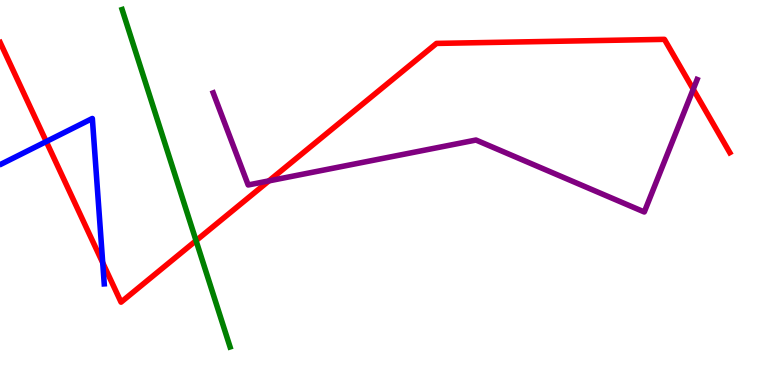[{'lines': ['blue', 'red'], 'intersections': [{'x': 0.597, 'y': 6.32}, {'x': 1.33, 'y': 3.17}]}, {'lines': ['green', 'red'], 'intersections': [{'x': 2.53, 'y': 3.75}]}, {'lines': ['purple', 'red'], 'intersections': [{'x': 3.47, 'y': 5.3}, {'x': 8.94, 'y': 7.68}]}, {'lines': ['blue', 'green'], 'intersections': []}, {'lines': ['blue', 'purple'], 'intersections': []}, {'lines': ['green', 'purple'], 'intersections': []}]